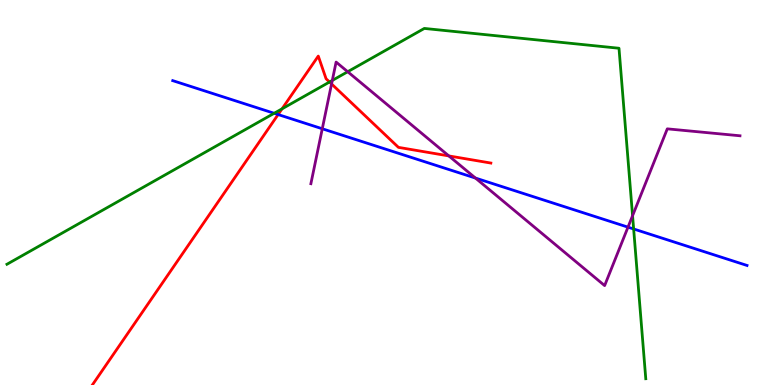[{'lines': ['blue', 'red'], 'intersections': [{'x': 3.59, 'y': 7.02}]}, {'lines': ['green', 'red'], 'intersections': [{'x': 3.64, 'y': 7.17}, {'x': 4.25, 'y': 7.87}]}, {'lines': ['purple', 'red'], 'intersections': [{'x': 4.28, 'y': 7.82}, {'x': 5.79, 'y': 5.95}]}, {'lines': ['blue', 'green'], 'intersections': [{'x': 3.54, 'y': 7.06}, {'x': 8.18, 'y': 4.05}]}, {'lines': ['blue', 'purple'], 'intersections': [{'x': 4.16, 'y': 6.66}, {'x': 6.13, 'y': 5.38}, {'x': 8.1, 'y': 4.1}]}, {'lines': ['green', 'purple'], 'intersections': [{'x': 4.29, 'y': 7.91}, {'x': 4.49, 'y': 8.14}, {'x': 8.16, 'y': 4.4}]}]